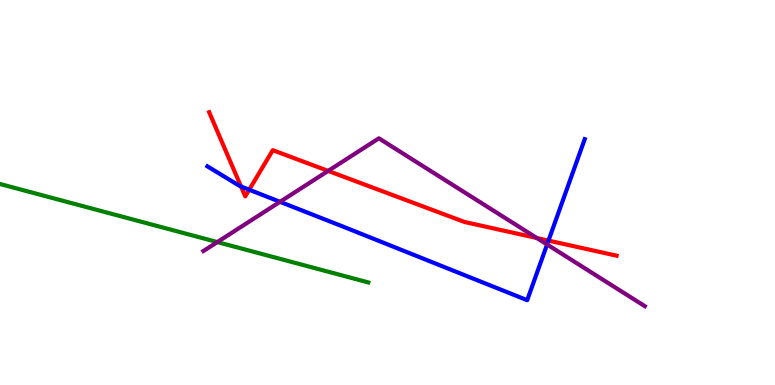[{'lines': ['blue', 'red'], 'intersections': [{'x': 3.11, 'y': 5.16}, {'x': 3.22, 'y': 5.07}, {'x': 7.08, 'y': 3.75}]}, {'lines': ['green', 'red'], 'intersections': []}, {'lines': ['purple', 'red'], 'intersections': [{'x': 4.23, 'y': 5.56}, {'x': 6.93, 'y': 3.82}]}, {'lines': ['blue', 'green'], 'intersections': []}, {'lines': ['blue', 'purple'], 'intersections': [{'x': 3.61, 'y': 4.76}, {'x': 7.06, 'y': 3.65}]}, {'lines': ['green', 'purple'], 'intersections': [{'x': 2.8, 'y': 3.71}]}]